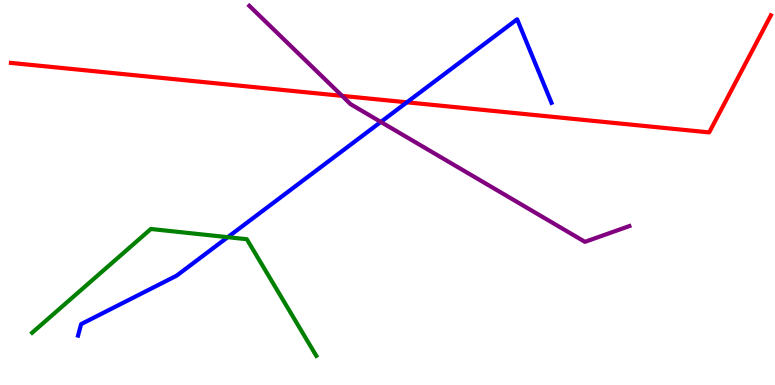[{'lines': ['blue', 'red'], 'intersections': [{'x': 5.25, 'y': 7.34}]}, {'lines': ['green', 'red'], 'intersections': []}, {'lines': ['purple', 'red'], 'intersections': [{'x': 4.41, 'y': 7.51}]}, {'lines': ['blue', 'green'], 'intersections': [{'x': 2.94, 'y': 3.84}]}, {'lines': ['blue', 'purple'], 'intersections': [{'x': 4.91, 'y': 6.83}]}, {'lines': ['green', 'purple'], 'intersections': []}]